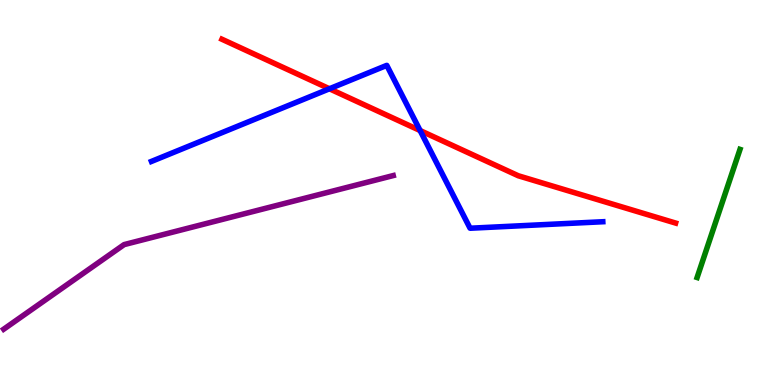[{'lines': ['blue', 'red'], 'intersections': [{'x': 4.25, 'y': 7.69}, {'x': 5.42, 'y': 6.61}]}, {'lines': ['green', 'red'], 'intersections': []}, {'lines': ['purple', 'red'], 'intersections': []}, {'lines': ['blue', 'green'], 'intersections': []}, {'lines': ['blue', 'purple'], 'intersections': []}, {'lines': ['green', 'purple'], 'intersections': []}]